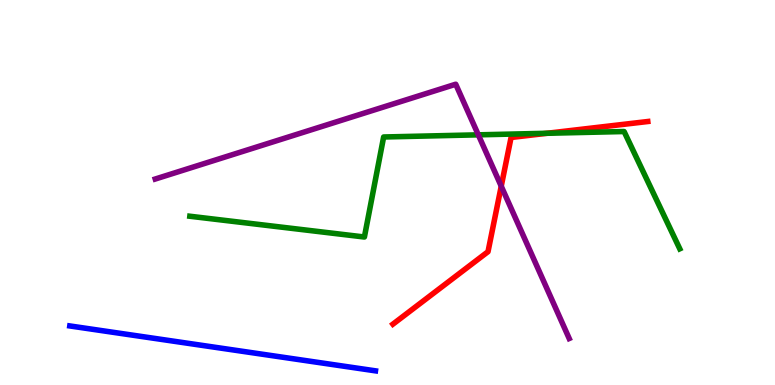[{'lines': ['blue', 'red'], 'intersections': []}, {'lines': ['green', 'red'], 'intersections': [{'x': 7.06, 'y': 6.54}]}, {'lines': ['purple', 'red'], 'intersections': [{'x': 6.47, 'y': 5.16}]}, {'lines': ['blue', 'green'], 'intersections': []}, {'lines': ['blue', 'purple'], 'intersections': []}, {'lines': ['green', 'purple'], 'intersections': [{'x': 6.17, 'y': 6.5}]}]